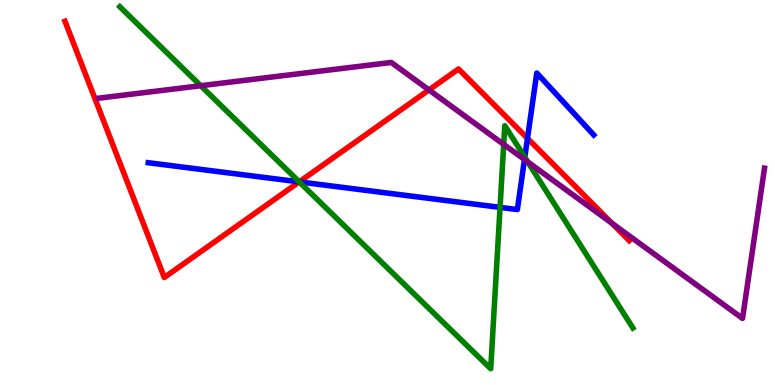[{'lines': ['blue', 'red'], 'intersections': [{'x': 3.86, 'y': 5.28}, {'x': 6.81, 'y': 6.41}]}, {'lines': ['green', 'red'], 'intersections': [{'x': 3.86, 'y': 5.28}]}, {'lines': ['purple', 'red'], 'intersections': [{'x': 5.54, 'y': 7.66}, {'x': 7.9, 'y': 4.2}]}, {'lines': ['blue', 'green'], 'intersections': [{'x': 3.86, 'y': 5.28}, {'x': 6.45, 'y': 4.61}, {'x': 6.77, 'y': 5.91}]}, {'lines': ['blue', 'purple'], 'intersections': [{'x': 6.77, 'y': 5.86}]}, {'lines': ['green', 'purple'], 'intersections': [{'x': 2.59, 'y': 7.77}, {'x': 6.5, 'y': 6.25}, {'x': 6.81, 'y': 5.8}]}]